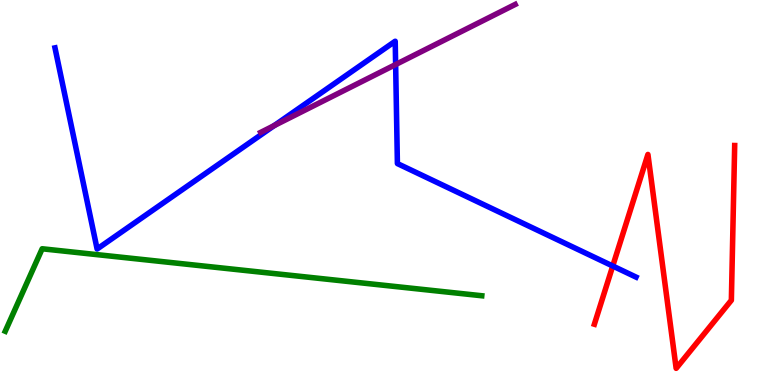[{'lines': ['blue', 'red'], 'intersections': [{'x': 7.91, 'y': 3.09}]}, {'lines': ['green', 'red'], 'intersections': []}, {'lines': ['purple', 'red'], 'intersections': []}, {'lines': ['blue', 'green'], 'intersections': []}, {'lines': ['blue', 'purple'], 'intersections': [{'x': 3.54, 'y': 6.74}, {'x': 5.1, 'y': 8.32}]}, {'lines': ['green', 'purple'], 'intersections': []}]